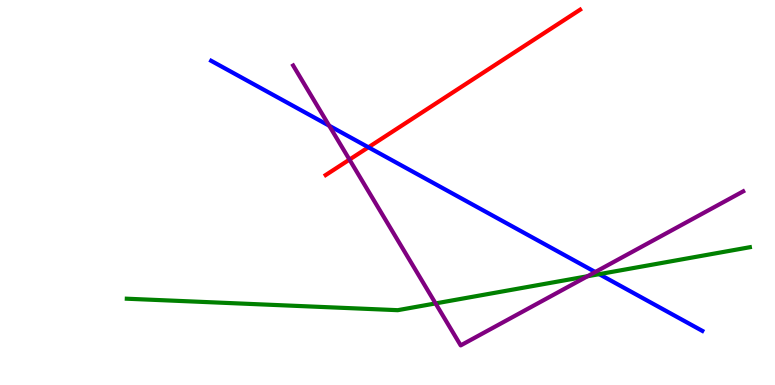[{'lines': ['blue', 'red'], 'intersections': [{'x': 4.75, 'y': 6.17}]}, {'lines': ['green', 'red'], 'intersections': []}, {'lines': ['purple', 'red'], 'intersections': [{'x': 4.51, 'y': 5.85}]}, {'lines': ['blue', 'green'], 'intersections': [{'x': 7.73, 'y': 2.88}]}, {'lines': ['blue', 'purple'], 'intersections': [{'x': 4.25, 'y': 6.73}, {'x': 7.68, 'y': 2.93}]}, {'lines': ['green', 'purple'], 'intersections': [{'x': 5.62, 'y': 2.12}, {'x': 7.58, 'y': 2.82}]}]